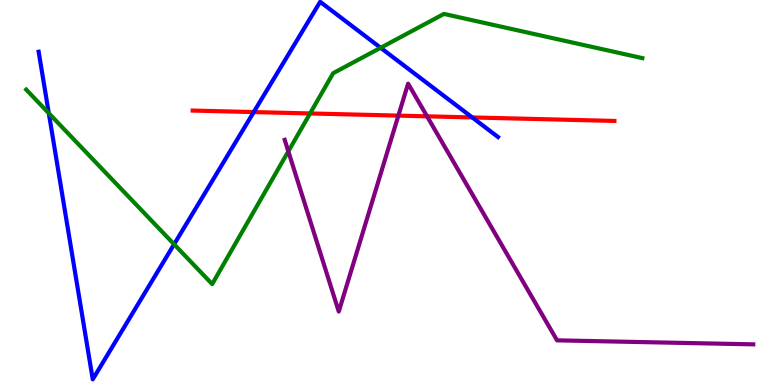[{'lines': ['blue', 'red'], 'intersections': [{'x': 3.27, 'y': 7.09}, {'x': 6.09, 'y': 6.95}]}, {'lines': ['green', 'red'], 'intersections': [{'x': 4.0, 'y': 7.05}]}, {'lines': ['purple', 'red'], 'intersections': [{'x': 5.14, 'y': 7.0}, {'x': 5.51, 'y': 6.98}]}, {'lines': ['blue', 'green'], 'intersections': [{'x': 0.63, 'y': 7.06}, {'x': 2.25, 'y': 3.65}, {'x': 4.91, 'y': 8.76}]}, {'lines': ['blue', 'purple'], 'intersections': []}, {'lines': ['green', 'purple'], 'intersections': [{'x': 3.72, 'y': 6.07}]}]